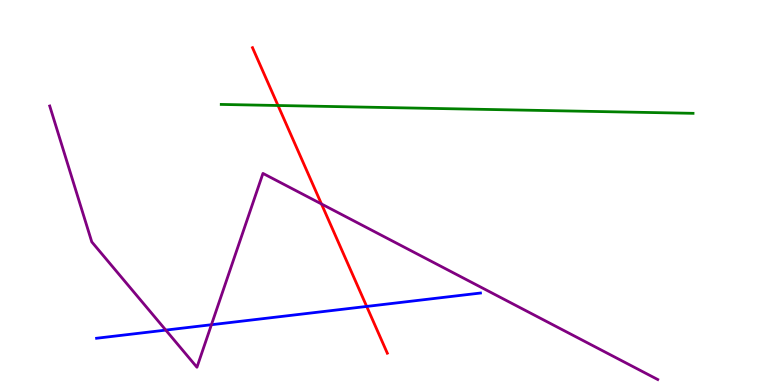[{'lines': ['blue', 'red'], 'intersections': [{'x': 4.73, 'y': 2.04}]}, {'lines': ['green', 'red'], 'intersections': [{'x': 3.59, 'y': 7.26}]}, {'lines': ['purple', 'red'], 'intersections': [{'x': 4.15, 'y': 4.7}]}, {'lines': ['blue', 'green'], 'intersections': []}, {'lines': ['blue', 'purple'], 'intersections': [{'x': 2.14, 'y': 1.43}, {'x': 2.73, 'y': 1.57}]}, {'lines': ['green', 'purple'], 'intersections': []}]